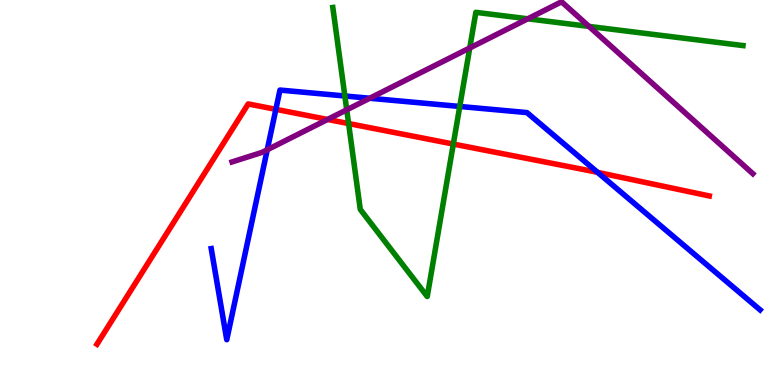[{'lines': ['blue', 'red'], 'intersections': [{'x': 3.56, 'y': 7.16}, {'x': 7.71, 'y': 5.52}]}, {'lines': ['green', 'red'], 'intersections': [{'x': 4.5, 'y': 6.79}, {'x': 5.85, 'y': 6.26}]}, {'lines': ['purple', 'red'], 'intersections': [{'x': 4.23, 'y': 6.9}]}, {'lines': ['blue', 'green'], 'intersections': [{'x': 4.45, 'y': 7.51}, {'x': 5.93, 'y': 7.23}]}, {'lines': ['blue', 'purple'], 'intersections': [{'x': 3.45, 'y': 6.11}, {'x': 4.77, 'y': 7.45}]}, {'lines': ['green', 'purple'], 'intersections': [{'x': 4.47, 'y': 7.15}, {'x': 6.06, 'y': 8.75}, {'x': 6.81, 'y': 9.51}, {'x': 7.6, 'y': 9.31}]}]